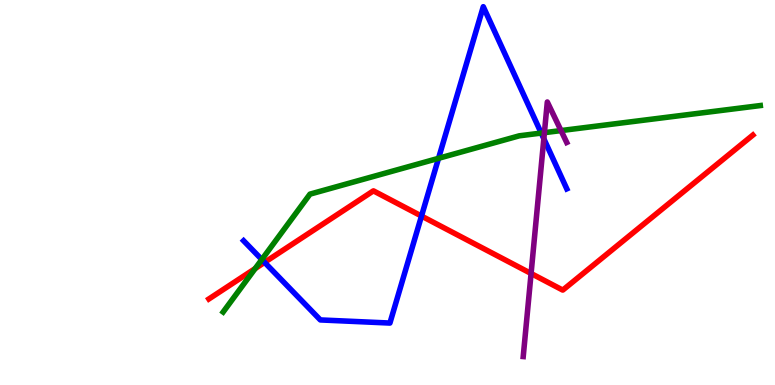[{'lines': ['blue', 'red'], 'intersections': [{'x': 3.41, 'y': 3.19}, {'x': 5.44, 'y': 4.39}]}, {'lines': ['green', 'red'], 'intersections': [{'x': 3.29, 'y': 3.02}]}, {'lines': ['purple', 'red'], 'intersections': [{'x': 6.85, 'y': 2.9}]}, {'lines': ['blue', 'green'], 'intersections': [{'x': 3.38, 'y': 3.26}, {'x': 5.66, 'y': 5.89}, {'x': 6.98, 'y': 6.54}]}, {'lines': ['blue', 'purple'], 'intersections': [{'x': 7.02, 'y': 6.4}]}, {'lines': ['green', 'purple'], 'intersections': [{'x': 7.02, 'y': 6.55}, {'x': 7.24, 'y': 6.61}]}]